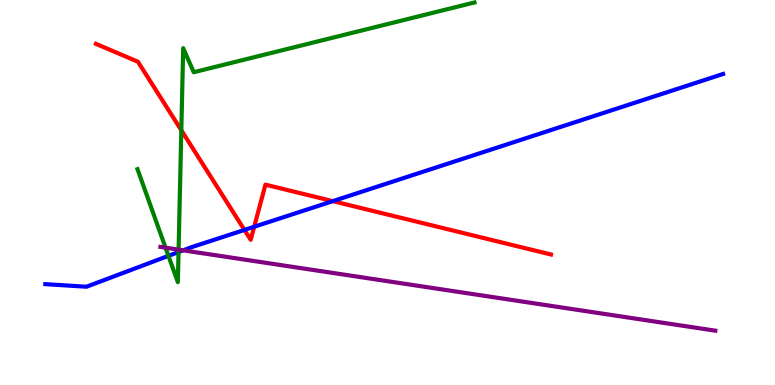[{'lines': ['blue', 'red'], 'intersections': [{'x': 3.15, 'y': 4.03}, {'x': 3.28, 'y': 4.11}, {'x': 4.29, 'y': 4.78}]}, {'lines': ['green', 'red'], 'intersections': [{'x': 2.34, 'y': 6.62}]}, {'lines': ['purple', 'red'], 'intersections': []}, {'lines': ['blue', 'green'], 'intersections': [{'x': 2.17, 'y': 3.35}, {'x': 2.3, 'y': 3.45}]}, {'lines': ['blue', 'purple'], 'intersections': [{'x': 2.36, 'y': 3.5}]}, {'lines': ['green', 'purple'], 'intersections': [{'x': 2.14, 'y': 3.57}, {'x': 2.3, 'y': 3.52}]}]